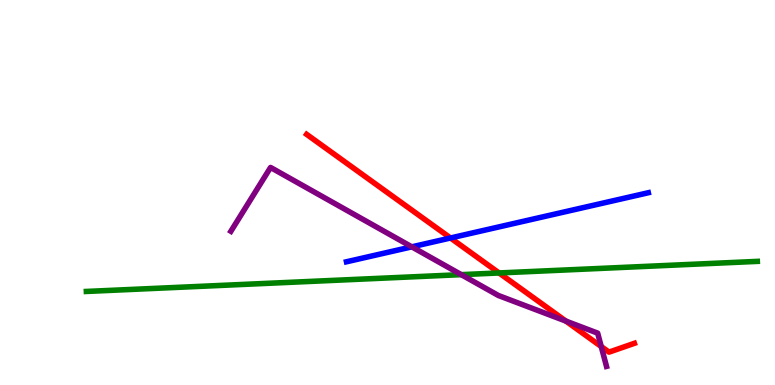[{'lines': ['blue', 'red'], 'intersections': [{'x': 5.81, 'y': 3.82}]}, {'lines': ['green', 'red'], 'intersections': [{'x': 6.44, 'y': 2.91}]}, {'lines': ['purple', 'red'], 'intersections': [{'x': 7.3, 'y': 1.66}, {'x': 7.76, 'y': 0.999}]}, {'lines': ['blue', 'green'], 'intersections': []}, {'lines': ['blue', 'purple'], 'intersections': [{'x': 5.31, 'y': 3.59}]}, {'lines': ['green', 'purple'], 'intersections': [{'x': 5.95, 'y': 2.87}]}]